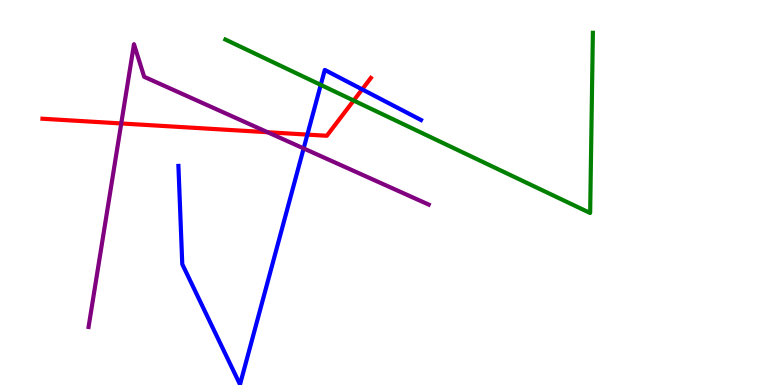[{'lines': ['blue', 'red'], 'intersections': [{'x': 3.97, 'y': 6.5}, {'x': 4.67, 'y': 7.68}]}, {'lines': ['green', 'red'], 'intersections': [{'x': 4.56, 'y': 7.39}]}, {'lines': ['purple', 'red'], 'intersections': [{'x': 1.56, 'y': 6.79}, {'x': 3.45, 'y': 6.57}]}, {'lines': ['blue', 'green'], 'intersections': [{'x': 4.14, 'y': 7.8}]}, {'lines': ['blue', 'purple'], 'intersections': [{'x': 3.92, 'y': 6.14}]}, {'lines': ['green', 'purple'], 'intersections': []}]